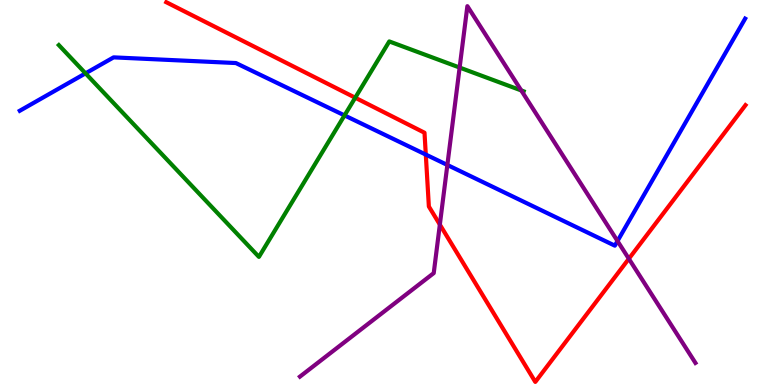[{'lines': ['blue', 'red'], 'intersections': [{'x': 5.49, 'y': 5.99}]}, {'lines': ['green', 'red'], 'intersections': [{'x': 4.58, 'y': 7.46}]}, {'lines': ['purple', 'red'], 'intersections': [{'x': 5.68, 'y': 4.17}, {'x': 8.11, 'y': 3.28}]}, {'lines': ['blue', 'green'], 'intersections': [{'x': 1.1, 'y': 8.09}, {'x': 4.45, 'y': 7.0}]}, {'lines': ['blue', 'purple'], 'intersections': [{'x': 5.77, 'y': 5.72}, {'x': 7.97, 'y': 3.74}]}, {'lines': ['green', 'purple'], 'intersections': [{'x': 5.93, 'y': 8.25}, {'x': 6.73, 'y': 7.65}]}]